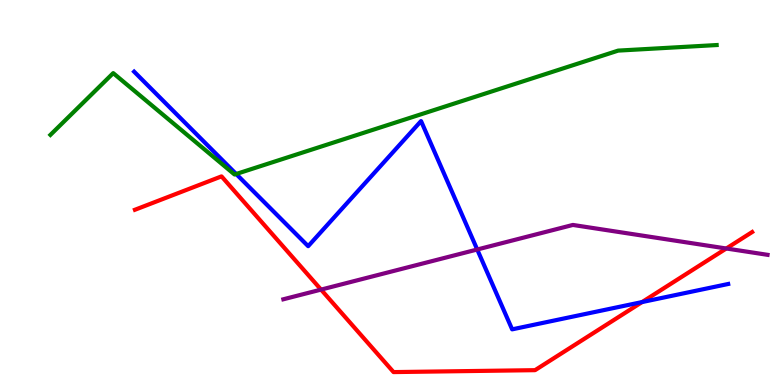[{'lines': ['blue', 'red'], 'intersections': [{'x': 8.29, 'y': 2.15}]}, {'lines': ['green', 'red'], 'intersections': []}, {'lines': ['purple', 'red'], 'intersections': [{'x': 4.14, 'y': 2.48}, {'x': 9.37, 'y': 3.55}]}, {'lines': ['blue', 'green'], 'intersections': [{'x': 3.05, 'y': 5.48}]}, {'lines': ['blue', 'purple'], 'intersections': [{'x': 6.16, 'y': 3.52}]}, {'lines': ['green', 'purple'], 'intersections': []}]